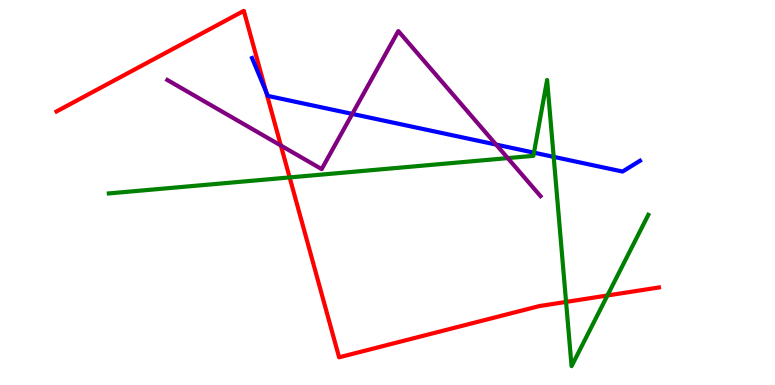[{'lines': ['blue', 'red'], 'intersections': [{'x': 3.43, 'y': 7.62}]}, {'lines': ['green', 'red'], 'intersections': [{'x': 3.74, 'y': 5.39}, {'x': 7.3, 'y': 2.16}, {'x': 7.84, 'y': 2.33}]}, {'lines': ['purple', 'red'], 'intersections': [{'x': 3.62, 'y': 6.22}]}, {'lines': ['blue', 'green'], 'intersections': [{'x': 6.89, 'y': 6.03}, {'x': 7.14, 'y': 5.93}]}, {'lines': ['blue', 'purple'], 'intersections': [{'x': 4.55, 'y': 7.04}, {'x': 6.4, 'y': 6.24}]}, {'lines': ['green', 'purple'], 'intersections': [{'x': 6.55, 'y': 5.89}]}]